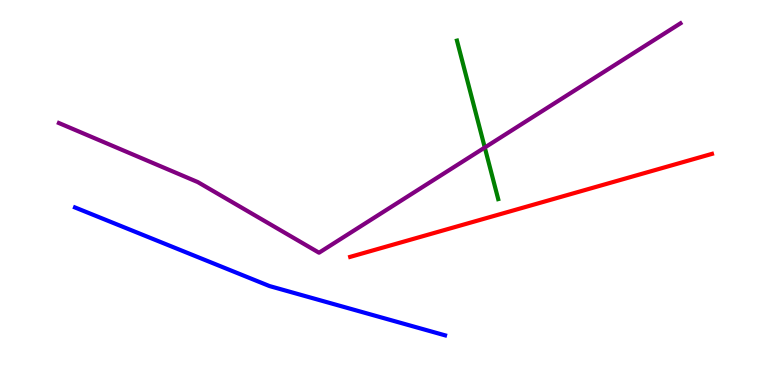[{'lines': ['blue', 'red'], 'intersections': []}, {'lines': ['green', 'red'], 'intersections': []}, {'lines': ['purple', 'red'], 'intersections': []}, {'lines': ['blue', 'green'], 'intersections': []}, {'lines': ['blue', 'purple'], 'intersections': []}, {'lines': ['green', 'purple'], 'intersections': [{'x': 6.26, 'y': 6.17}]}]